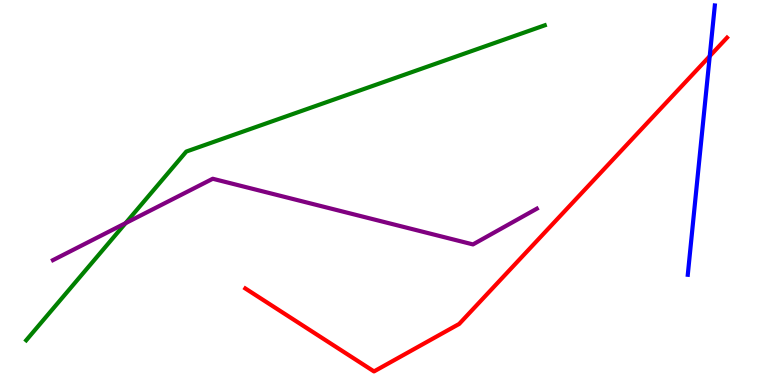[{'lines': ['blue', 'red'], 'intersections': [{'x': 9.16, 'y': 8.54}]}, {'lines': ['green', 'red'], 'intersections': []}, {'lines': ['purple', 'red'], 'intersections': []}, {'lines': ['blue', 'green'], 'intersections': []}, {'lines': ['blue', 'purple'], 'intersections': []}, {'lines': ['green', 'purple'], 'intersections': [{'x': 1.62, 'y': 4.2}]}]